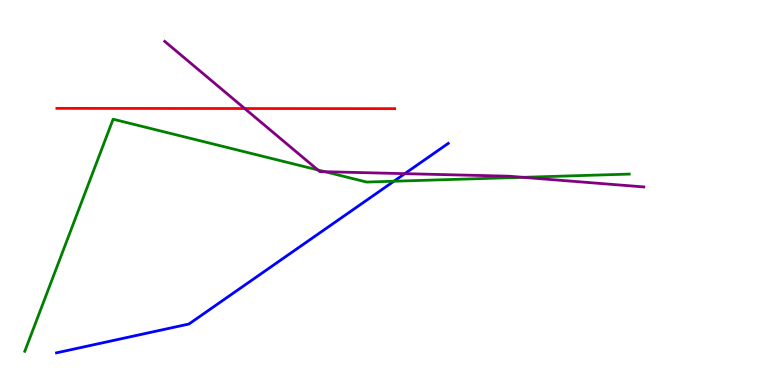[{'lines': ['blue', 'red'], 'intersections': []}, {'lines': ['green', 'red'], 'intersections': []}, {'lines': ['purple', 'red'], 'intersections': [{'x': 3.16, 'y': 7.18}]}, {'lines': ['blue', 'green'], 'intersections': [{'x': 5.08, 'y': 5.29}]}, {'lines': ['blue', 'purple'], 'intersections': [{'x': 5.22, 'y': 5.49}]}, {'lines': ['green', 'purple'], 'intersections': [{'x': 4.1, 'y': 5.59}, {'x': 4.19, 'y': 5.54}, {'x': 6.75, 'y': 5.39}]}]